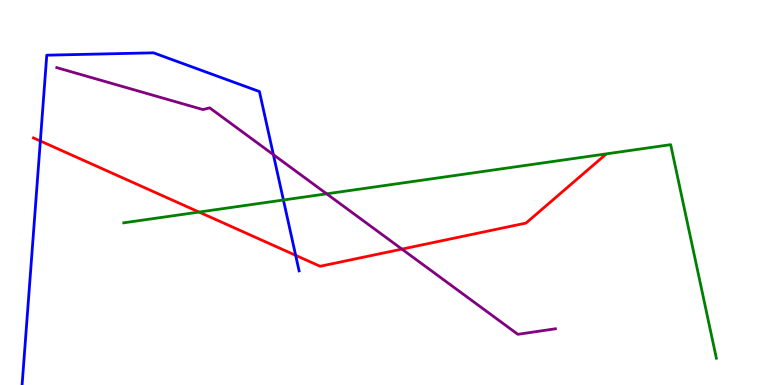[{'lines': ['blue', 'red'], 'intersections': [{'x': 0.521, 'y': 6.34}, {'x': 3.81, 'y': 3.37}]}, {'lines': ['green', 'red'], 'intersections': [{'x': 2.57, 'y': 4.49}]}, {'lines': ['purple', 'red'], 'intersections': [{'x': 5.19, 'y': 3.53}]}, {'lines': ['blue', 'green'], 'intersections': [{'x': 3.66, 'y': 4.81}]}, {'lines': ['blue', 'purple'], 'intersections': [{'x': 3.53, 'y': 5.98}]}, {'lines': ['green', 'purple'], 'intersections': [{'x': 4.22, 'y': 4.97}]}]